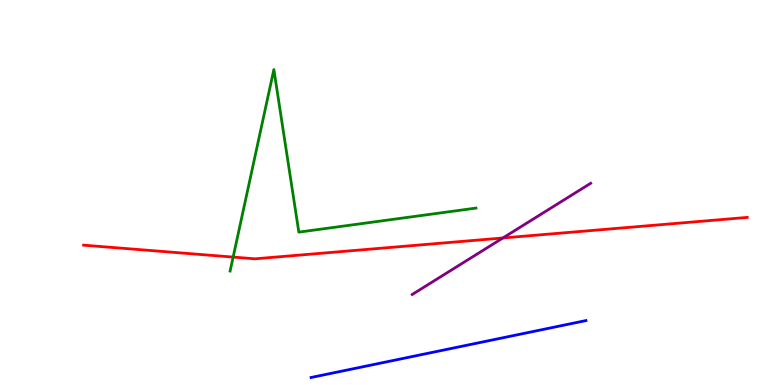[{'lines': ['blue', 'red'], 'intersections': []}, {'lines': ['green', 'red'], 'intersections': [{'x': 3.01, 'y': 3.32}]}, {'lines': ['purple', 'red'], 'intersections': [{'x': 6.49, 'y': 3.82}]}, {'lines': ['blue', 'green'], 'intersections': []}, {'lines': ['blue', 'purple'], 'intersections': []}, {'lines': ['green', 'purple'], 'intersections': []}]